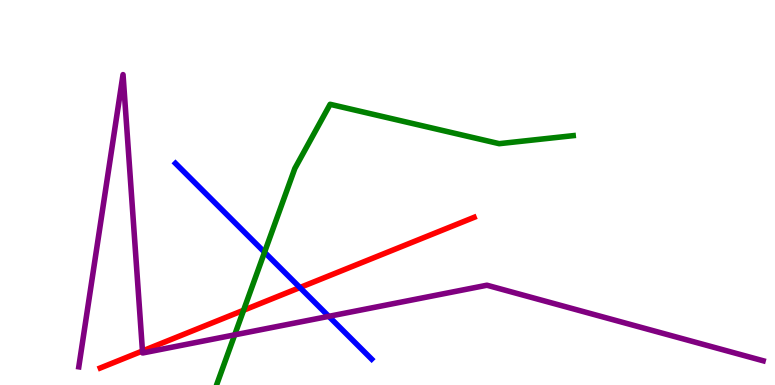[{'lines': ['blue', 'red'], 'intersections': [{'x': 3.87, 'y': 2.53}]}, {'lines': ['green', 'red'], 'intersections': [{'x': 3.14, 'y': 1.94}]}, {'lines': ['purple', 'red'], 'intersections': [{'x': 1.84, 'y': 0.883}]}, {'lines': ['blue', 'green'], 'intersections': [{'x': 3.41, 'y': 3.45}]}, {'lines': ['blue', 'purple'], 'intersections': [{'x': 4.24, 'y': 1.78}]}, {'lines': ['green', 'purple'], 'intersections': [{'x': 3.03, 'y': 1.3}]}]